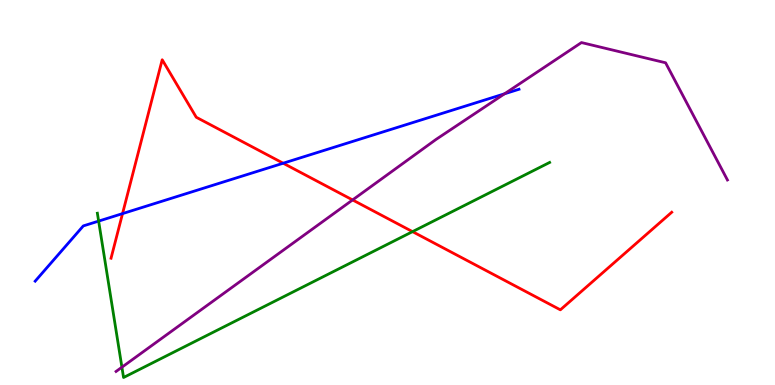[{'lines': ['blue', 'red'], 'intersections': [{'x': 1.58, 'y': 4.45}, {'x': 3.65, 'y': 5.76}]}, {'lines': ['green', 'red'], 'intersections': [{'x': 5.32, 'y': 3.98}]}, {'lines': ['purple', 'red'], 'intersections': [{'x': 4.55, 'y': 4.81}]}, {'lines': ['blue', 'green'], 'intersections': [{'x': 1.27, 'y': 4.26}]}, {'lines': ['blue', 'purple'], 'intersections': [{'x': 6.51, 'y': 7.56}]}, {'lines': ['green', 'purple'], 'intersections': [{'x': 1.57, 'y': 0.462}]}]